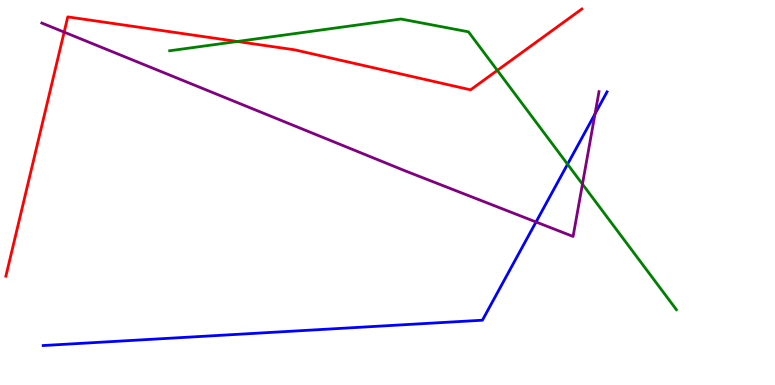[{'lines': ['blue', 'red'], 'intersections': []}, {'lines': ['green', 'red'], 'intersections': [{'x': 3.06, 'y': 8.92}, {'x': 6.42, 'y': 8.17}]}, {'lines': ['purple', 'red'], 'intersections': [{'x': 0.828, 'y': 9.17}]}, {'lines': ['blue', 'green'], 'intersections': [{'x': 7.32, 'y': 5.73}]}, {'lines': ['blue', 'purple'], 'intersections': [{'x': 6.92, 'y': 4.23}, {'x': 7.68, 'y': 7.04}]}, {'lines': ['green', 'purple'], 'intersections': [{'x': 7.52, 'y': 5.22}]}]